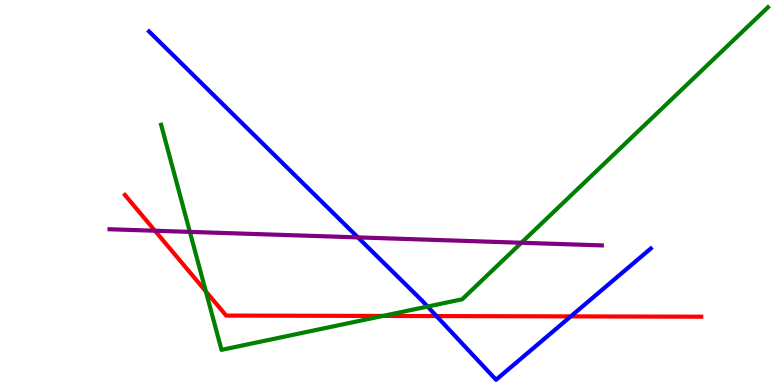[{'lines': ['blue', 'red'], 'intersections': [{'x': 5.63, 'y': 1.79}, {'x': 7.36, 'y': 1.78}]}, {'lines': ['green', 'red'], 'intersections': [{'x': 2.66, 'y': 2.43}, {'x': 4.94, 'y': 1.79}]}, {'lines': ['purple', 'red'], 'intersections': [{'x': 2.0, 'y': 4.01}]}, {'lines': ['blue', 'green'], 'intersections': [{'x': 5.52, 'y': 2.04}]}, {'lines': ['blue', 'purple'], 'intersections': [{'x': 4.62, 'y': 3.83}]}, {'lines': ['green', 'purple'], 'intersections': [{'x': 2.45, 'y': 3.98}, {'x': 6.73, 'y': 3.69}]}]